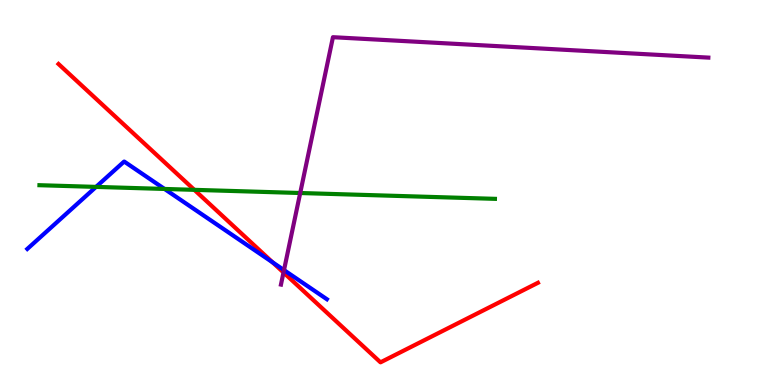[{'lines': ['blue', 'red'], 'intersections': [{'x': 3.52, 'y': 3.19}]}, {'lines': ['green', 'red'], 'intersections': [{'x': 2.51, 'y': 5.07}]}, {'lines': ['purple', 'red'], 'intersections': [{'x': 3.66, 'y': 2.92}]}, {'lines': ['blue', 'green'], 'intersections': [{'x': 1.24, 'y': 5.15}, {'x': 2.12, 'y': 5.09}]}, {'lines': ['blue', 'purple'], 'intersections': [{'x': 3.66, 'y': 2.98}]}, {'lines': ['green', 'purple'], 'intersections': [{'x': 3.87, 'y': 4.99}]}]